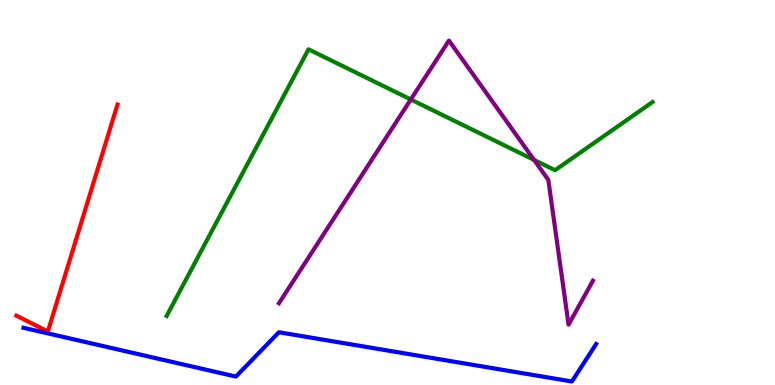[{'lines': ['blue', 'red'], 'intersections': []}, {'lines': ['green', 'red'], 'intersections': []}, {'lines': ['purple', 'red'], 'intersections': []}, {'lines': ['blue', 'green'], 'intersections': []}, {'lines': ['blue', 'purple'], 'intersections': []}, {'lines': ['green', 'purple'], 'intersections': [{'x': 5.3, 'y': 7.42}, {'x': 6.89, 'y': 5.85}]}]